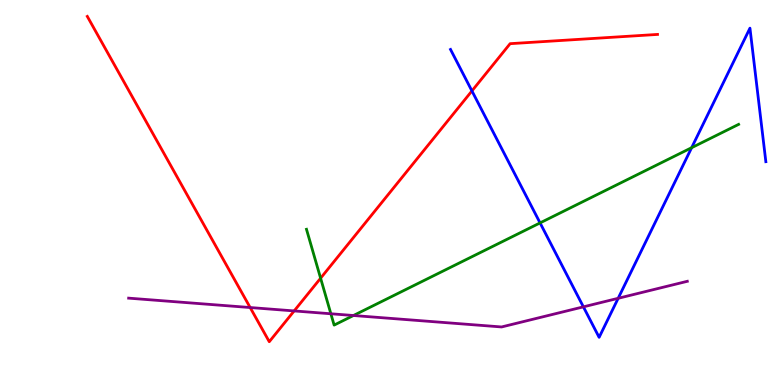[{'lines': ['blue', 'red'], 'intersections': [{'x': 6.09, 'y': 7.64}]}, {'lines': ['green', 'red'], 'intersections': [{'x': 4.14, 'y': 2.77}]}, {'lines': ['purple', 'red'], 'intersections': [{'x': 3.23, 'y': 2.01}, {'x': 3.8, 'y': 1.92}]}, {'lines': ['blue', 'green'], 'intersections': [{'x': 6.97, 'y': 4.21}, {'x': 8.92, 'y': 6.16}]}, {'lines': ['blue', 'purple'], 'intersections': [{'x': 7.53, 'y': 2.03}, {'x': 7.98, 'y': 2.25}]}, {'lines': ['green', 'purple'], 'intersections': [{'x': 4.27, 'y': 1.85}, {'x': 4.56, 'y': 1.8}]}]